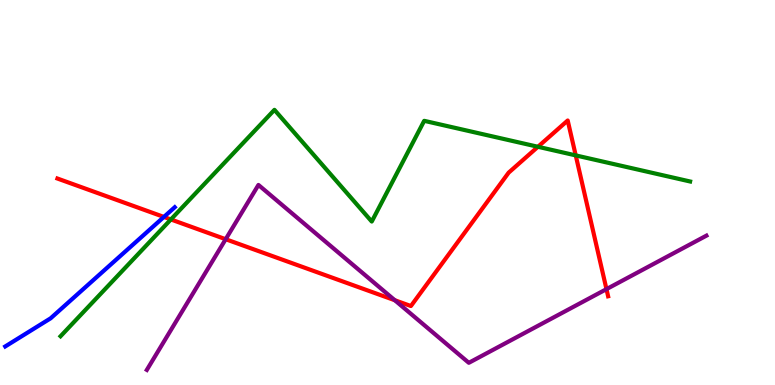[{'lines': ['blue', 'red'], 'intersections': [{'x': 2.11, 'y': 4.37}]}, {'lines': ['green', 'red'], 'intersections': [{'x': 2.2, 'y': 4.3}, {'x': 6.94, 'y': 6.19}, {'x': 7.43, 'y': 5.96}]}, {'lines': ['purple', 'red'], 'intersections': [{'x': 2.91, 'y': 3.79}, {'x': 5.09, 'y': 2.2}, {'x': 7.83, 'y': 2.49}]}, {'lines': ['blue', 'green'], 'intersections': []}, {'lines': ['blue', 'purple'], 'intersections': []}, {'lines': ['green', 'purple'], 'intersections': []}]